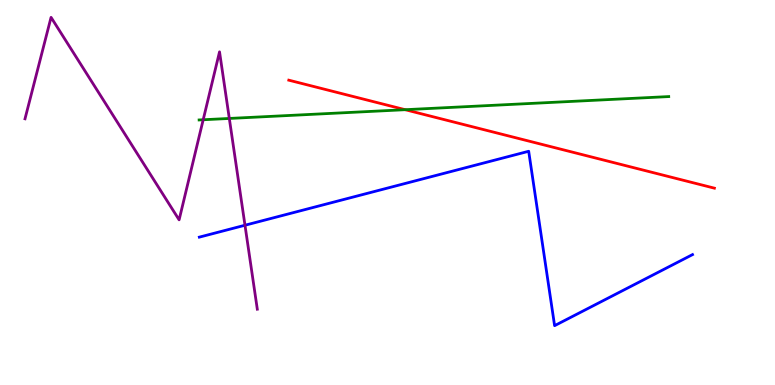[{'lines': ['blue', 'red'], 'intersections': []}, {'lines': ['green', 'red'], 'intersections': [{'x': 5.23, 'y': 7.15}]}, {'lines': ['purple', 'red'], 'intersections': []}, {'lines': ['blue', 'green'], 'intersections': []}, {'lines': ['blue', 'purple'], 'intersections': [{'x': 3.16, 'y': 4.15}]}, {'lines': ['green', 'purple'], 'intersections': [{'x': 2.62, 'y': 6.89}, {'x': 2.96, 'y': 6.92}]}]